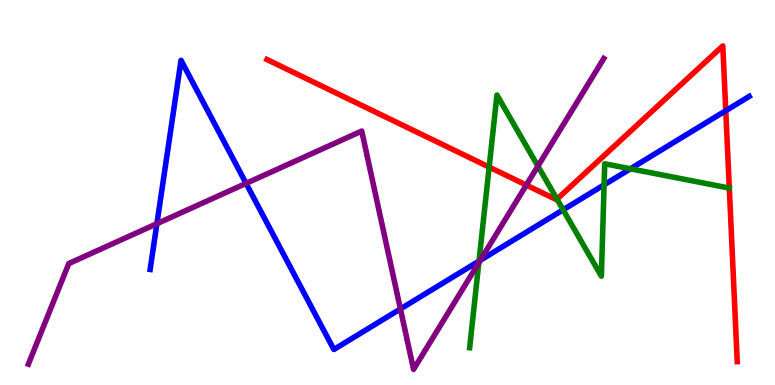[{'lines': ['blue', 'red'], 'intersections': [{'x': 9.36, 'y': 7.12}]}, {'lines': ['green', 'red'], 'intersections': [{'x': 6.31, 'y': 5.66}, {'x': 7.19, 'y': 4.83}]}, {'lines': ['purple', 'red'], 'intersections': [{'x': 6.79, 'y': 5.19}]}, {'lines': ['blue', 'green'], 'intersections': [{'x': 6.18, 'y': 3.22}, {'x': 7.27, 'y': 4.55}, {'x': 7.79, 'y': 5.2}, {'x': 8.13, 'y': 5.62}]}, {'lines': ['blue', 'purple'], 'intersections': [{'x': 2.02, 'y': 4.19}, {'x': 3.18, 'y': 5.24}, {'x': 5.17, 'y': 1.98}, {'x': 6.2, 'y': 3.24}]}, {'lines': ['green', 'purple'], 'intersections': [{'x': 6.18, 'y': 3.18}, {'x': 6.94, 'y': 5.69}]}]